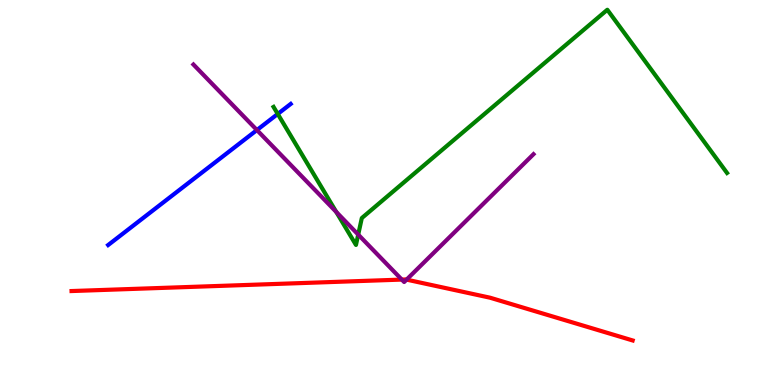[{'lines': ['blue', 'red'], 'intersections': []}, {'lines': ['green', 'red'], 'intersections': []}, {'lines': ['purple', 'red'], 'intersections': [{'x': 5.18, 'y': 2.74}, {'x': 5.25, 'y': 2.74}]}, {'lines': ['blue', 'green'], 'intersections': [{'x': 3.58, 'y': 7.04}]}, {'lines': ['blue', 'purple'], 'intersections': [{'x': 3.32, 'y': 6.62}]}, {'lines': ['green', 'purple'], 'intersections': [{'x': 4.34, 'y': 4.5}, {'x': 4.62, 'y': 3.91}]}]